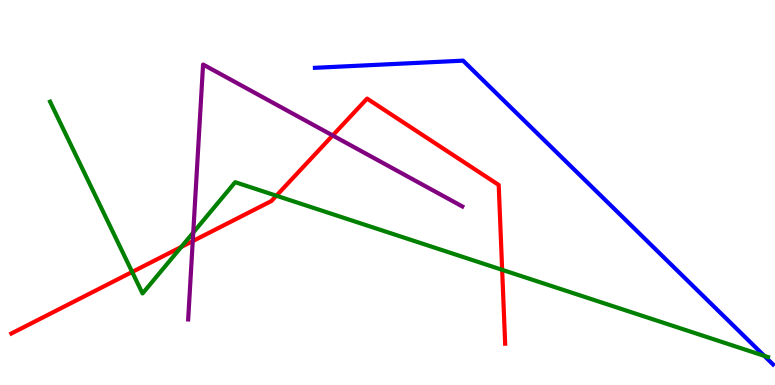[{'lines': ['blue', 'red'], 'intersections': []}, {'lines': ['green', 'red'], 'intersections': [{'x': 1.71, 'y': 2.94}, {'x': 2.34, 'y': 3.59}, {'x': 3.57, 'y': 4.92}, {'x': 6.48, 'y': 2.99}]}, {'lines': ['purple', 'red'], 'intersections': [{'x': 2.49, 'y': 3.74}, {'x': 4.29, 'y': 6.48}]}, {'lines': ['blue', 'green'], 'intersections': [{'x': 9.86, 'y': 0.757}]}, {'lines': ['blue', 'purple'], 'intersections': []}, {'lines': ['green', 'purple'], 'intersections': [{'x': 2.49, 'y': 3.96}]}]